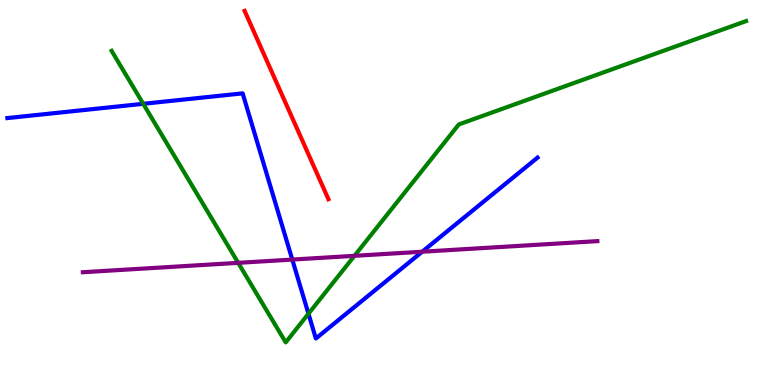[{'lines': ['blue', 'red'], 'intersections': []}, {'lines': ['green', 'red'], 'intersections': []}, {'lines': ['purple', 'red'], 'intersections': []}, {'lines': ['blue', 'green'], 'intersections': [{'x': 1.85, 'y': 7.3}, {'x': 3.98, 'y': 1.85}]}, {'lines': ['blue', 'purple'], 'intersections': [{'x': 3.77, 'y': 3.26}, {'x': 5.45, 'y': 3.46}]}, {'lines': ['green', 'purple'], 'intersections': [{'x': 3.07, 'y': 3.17}, {'x': 4.57, 'y': 3.36}]}]